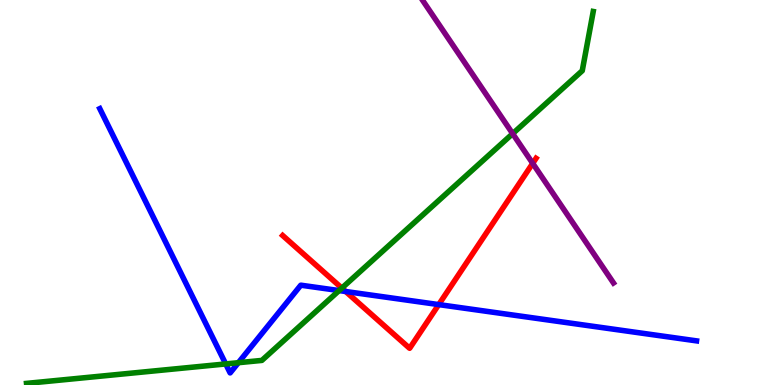[{'lines': ['blue', 'red'], 'intersections': [{'x': 4.46, 'y': 2.43}, {'x': 5.66, 'y': 2.09}]}, {'lines': ['green', 'red'], 'intersections': [{'x': 4.41, 'y': 2.52}]}, {'lines': ['purple', 'red'], 'intersections': [{'x': 6.87, 'y': 5.76}]}, {'lines': ['blue', 'green'], 'intersections': [{'x': 2.91, 'y': 0.547}, {'x': 3.08, 'y': 0.579}, {'x': 4.38, 'y': 2.45}]}, {'lines': ['blue', 'purple'], 'intersections': []}, {'lines': ['green', 'purple'], 'intersections': [{'x': 6.61, 'y': 6.53}]}]